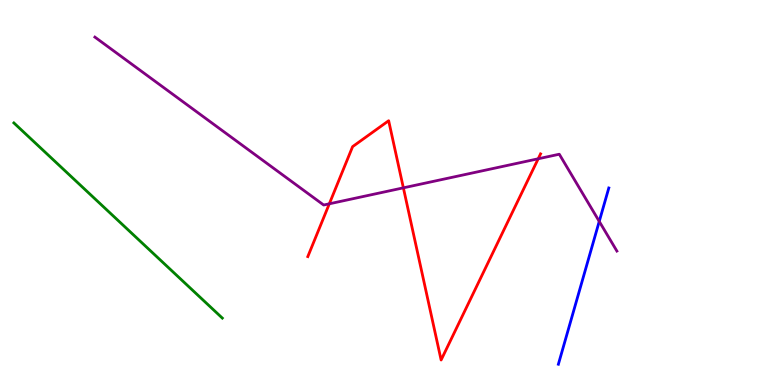[{'lines': ['blue', 'red'], 'intersections': []}, {'lines': ['green', 'red'], 'intersections': []}, {'lines': ['purple', 'red'], 'intersections': [{'x': 4.25, 'y': 4.71}, {'x': 5.2, 'y': 5.12}, {'x': 6.94, 'y': 5.88}]}, {'lines': ['blue', 'green'], 'intersections': []}, {'lines': ['blue', 'purple'], 'intersections': [{'x': 7.73, 'y': 4.25}]}, {'lines': ['green', 'purple'], 'intersections': []}]